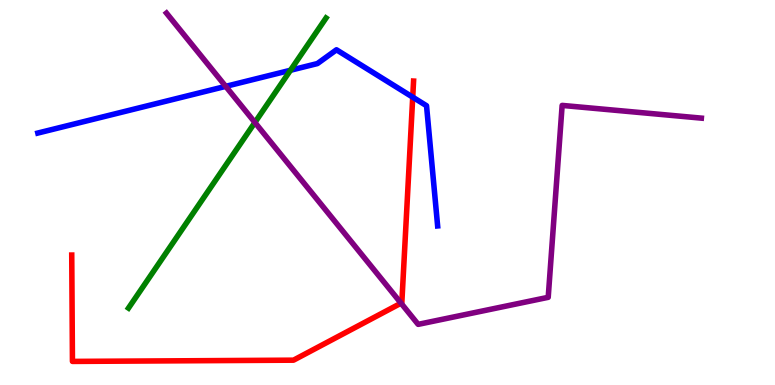[{'lines': ['blue', 'red'], 'intersections': [{'x': 5.33, 'y': 7.48}]}, {'lines': ['green', 'red'], 'intersections': []}, {'lines': ['purple', 'red'], 'intersections': [{'x': 5.17, 'y': 2.13}]}, {'lines': ['blue', 'green'], 'intersections': [{'x': 3.75, 'y': 8.17}]}, {'lines': ['blue', 'purple'], 'intersections': [{'x': 2.91, 'y': 7.76}]}, {'lines': ['green', 'purple'], 'intersections': [{'x': 3.29, 'y': 6.82}]}]